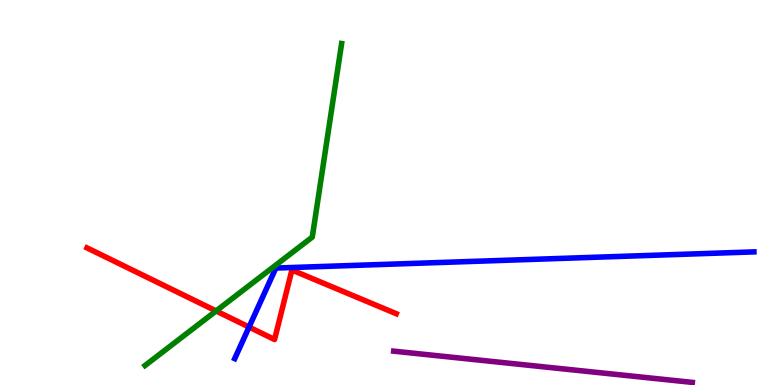[{'lines': ['blue', 'red'], 'intersections': [{'x': 3.21, 'y': 1.51}]}, {'lines': ['green', 'red'], 'intersections': [{'x': 2.79, 'y': 1.92}]}, {'lines': ['purple', 'red'], 'intersections': []}, {'lines': ['blue', 'green'], 'intersections': []}, {'lines': ['blue', 'purple'], 'intersections': []}, {'lines': ['green', 'purple'], 'intersections': []}]